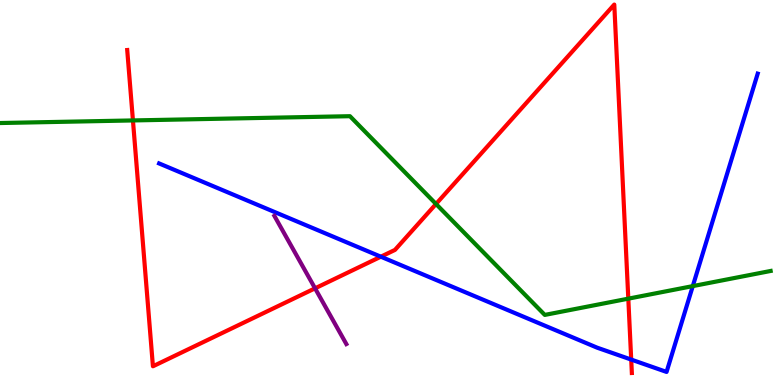[{'lines': ['blue', 'red'], 'intersections': [{'x': 4.91, 'y': 3.33}, {'x': 8.14, 'y': 0.66}]}, {'lines': ['green', 'red'], 'intersections': [{'x': 1.72, 'y': 6.87}, {'x': 5.63, 'y': 4.7}, {'x': 8.11, 'y': 2.24}]}, {'lines': ['purple', 'red'], 'intersections': [{'x': 4.07, 'y': 2.51}]}, {'lines': ['blue', 'green'], 'intersections': [{'x': 8.94, 'y': 2.57}]}, {'lines': ['blue', 'purple'], 'intersections': []}, {'lines': ['green', 'purple'], 'intersections': []}]